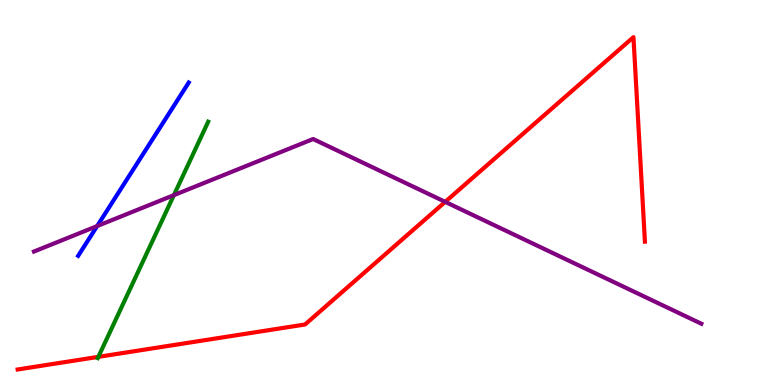[{'lines': ['blue', 'red'], 'intersections': []}, {'lines': ['green', 'red'], 'intersections': [{'x': 1.27, 'y': 0.731}]}, {'lines': ['purple', 'red'], 'intersections': [{'x': 5.74, 'y': 4.76}]}, {'lines': ['blue', 'green'], 'intersections': []}, {'lines': ['blue', 'purple'], 'intersections': [{'x': 1.25, 'y': 4.13}]}, {'lines': ['green', 'purple'], 'intersections': [{'x': 2.24, 'y': 4.93}]}]